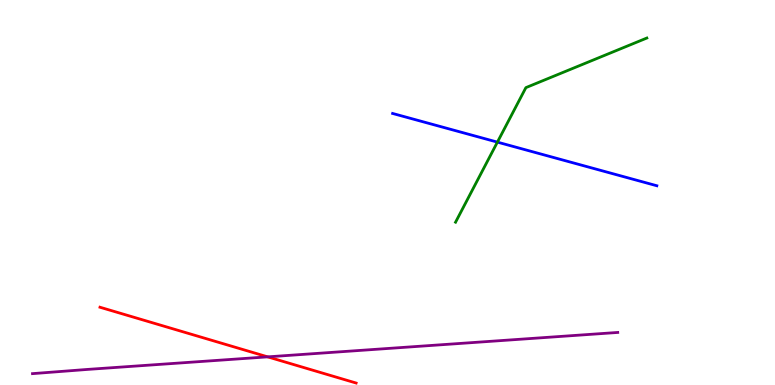[{'lines': ['blue', 'red'], 'intersections': []}, {'lines': ['green', 'red'], 'intersections': []}, {'lines': ['purple', 'red'], 'intersections': [{'x': 3.45, 'y': 0.731}]}, {'lines': ['blue', 'green'], 'intersections': [{'x': 6.42, 'y': 6.31}]}, {'lines': ['blue', 'purple'], 'intersections': []}, {'lines': ['green', 'purple'], 'intersections': []}]